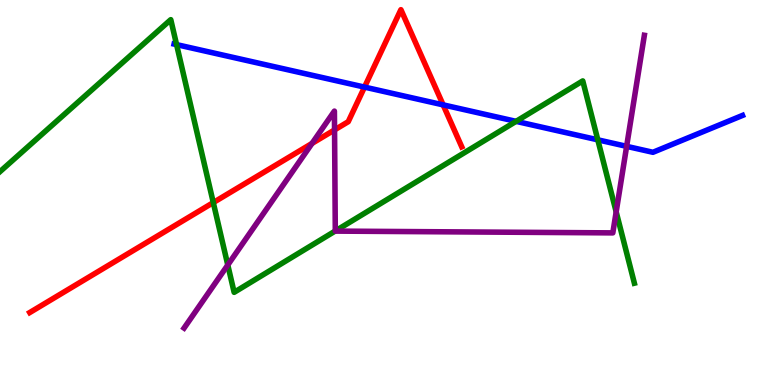[{'lines': ['blue', 'red'], 'intersections': [{'x': 4.7, 'y': 7.74}, {'x': 5.72, 'y': 7.28}]}, {'lines': ['green', 'red'], 'intersections': [{'x': 2.75, 'y': 4.74}]}, {'lines': ['purple', 'red'], 'intersections': [{'x': 4.03, 'y': 6.28}, {'x': 4.32, 'y': 6.63}]}, {'lines': ['blue', 'green'], 'intersections': [{'x': 2.28, 'y': 8.84}, {'x': 6.66, 'y': 6.85}, {'x': 7.71, 'y': 6.37}]}, {'lines': ['blue', 'purple'], 'intersections': [{'x': 8.09, 'y': 6.2}]}, {'lines': ['green', 'purple'], 'intersections': [{'x': 2.94, 'y': 3.12}, {'x': 4.33, 'y': 4.0}, {'x': 7.95, 'y': 4.5}]}]